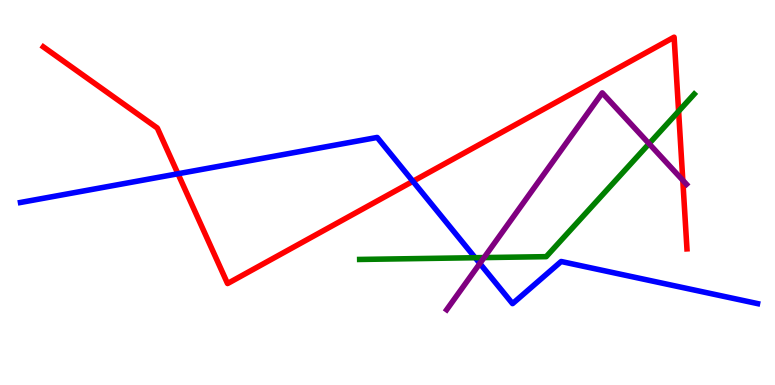[{'lines': ['blue', 'red'], 'intersections': [{'x': 2.3, 'y': 5.49}, {'x': 5.33, 'y': 5.29}]}, {'lines': ['green', 'red'], 'intersections': [{'x': 8.76, 'y': 7.11}]}, {'lines': ['purple', 'red'], 'intersections': [{'x': 8.81, 'y': 5.32}]}, {'lines': ['blue', 'green'], 'intersections': [{'x': 6.13, 'y': 3.31}]}, {'lines': ['blue', 'purple'], 'intersections': [{'x': 6.19, 'y': 3.16}]}, {'lines': ['green', 'purple'], 'intersections': [{'x': 6.25, 'y': 3.31}, {'x': 8.38, 'y': 6.27}]}]